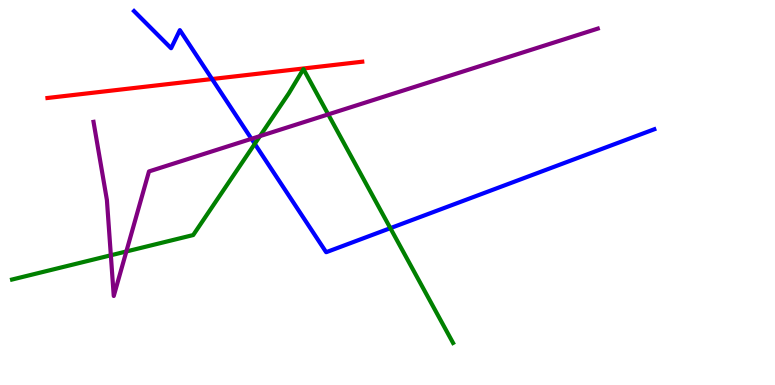[{'lines': ['blue', 'red'], 'intersections': [{'x': 2.74, 'y': 7.95}]}, {'lines': ['green', 'red'], 'intersections': []}, {'lines': ['purple', 'red'], 'intersections': []}, {'lines': ['blue', 'green'], 'intersections': [{'x': 3.29, 'y': 6.26}, {'x': 5.04, 'y': 4.07}]}, {'lines': ['blue', 'purple'], 'intersections': [{'x': 3.24, 'y': 6.39}]}, {'lines': ['green', 'purple'], 'intersections': [{'x': 1.43, 'y': 3.37}, {'x': 1.63, 'y': 3.47}, {'x': 3.35, 'y': 6.46}, {'x': 4.23, 'y': 7.03}]}]